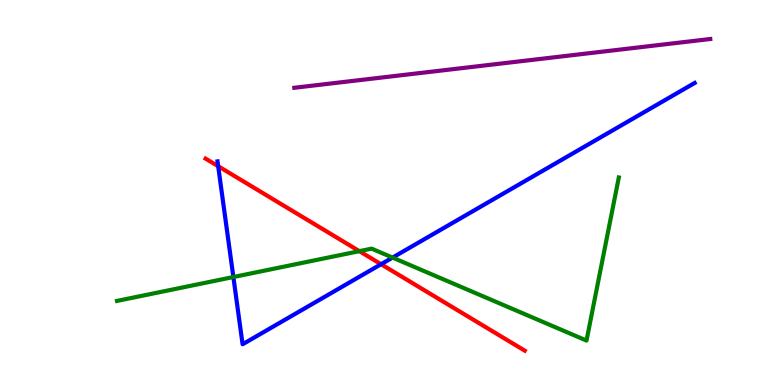[{'lines': ['blue', 'red'], 'intersections': [{'x': 2.82, 'y': 5.68}, {'x': 4.92, 'y': 3.14}]}, {'lines': ['green', 'red'], 'intersections': [{'x': 4.64, 'y': 3.48}]}, {'lines': ['purple', 'red'], 'intersections': []}, {'lines': ['blue', 'green'], 'intersections': [{'x': 3.01, 'y': 2.8}, {'x': 5.07, 'y': 3.31}]}, {'lines': ['blue', 'purple'], 'intersections': []}, {'lines': ['green', 'purple'], 'intersections': []}]